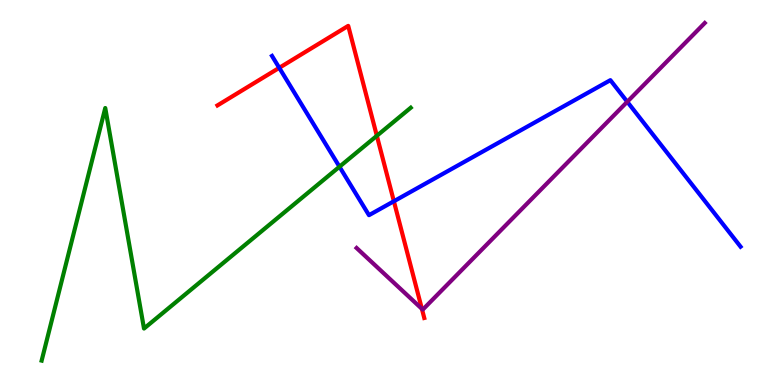[{'lines': ['blue', 'red'], 'intersections': [{'x': 3.6, 'y': 8.24}, {'x': 5.08, 'y': 4.77}]}, {'lines': ['green', 'red'], 'intersections': [{'x': 4.86, 'y': 6.47}]}, {'lines': ['purple', 'red'], 'intersections': [{'x': 5.44, 'y': 1.98}]}, {'lines': ['blue', 'green'], 'intersections': [{'x': 4.38, 'y': 5.67}]}, {'lines': ['blue', 'purple'], 'intersections': [{'x': 8.09, 'y': 7.36}]}, {'lines': ['green', 'purple'], 'intersections': []}]